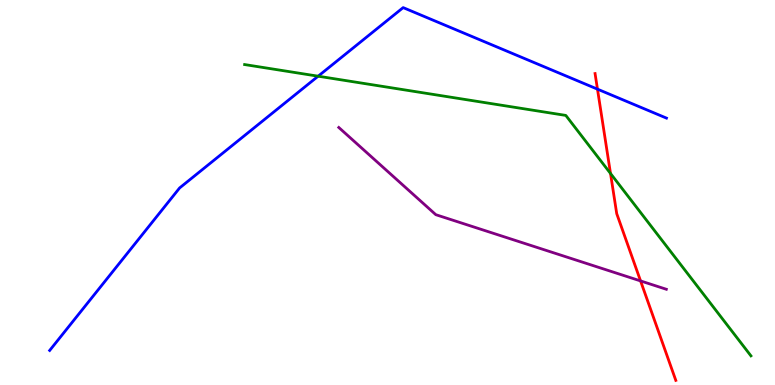[{'lines': ['blue', 'red'], 'intersections': [{'x': 7.71, 'y': 7.68}]}, {'lines': ['green', 'red'], 'intersections': [{'x': 7.88, 'y': 5.49}]}, {'lines': ['purple', 'red'], 'intersections': [{'x': 8.27, 'y': 2.7}]}, {'lines': ['blue', 'green'], 'intersections': [{'x': 4.11, 'y': 8.02}]}, {'lines': ['blue', 'purple'], 'intersections': []}, {'lines': ['green', 'purple'], 'intersections': []}]